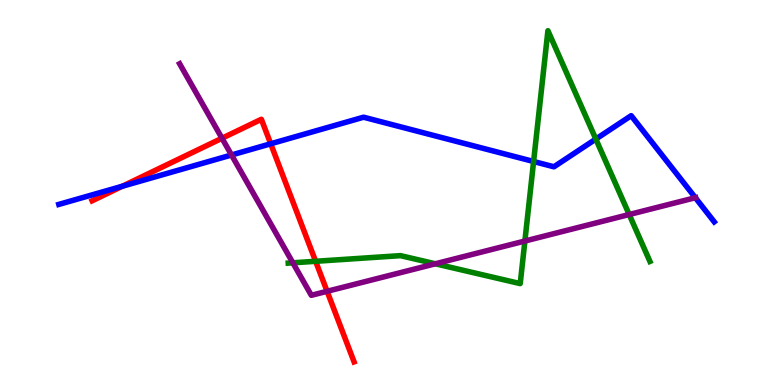[{'lines': ['blue', 'red'], 'intersections': [{'x': 1.58, 'y': 5.16}, {'x': 3.49, 'y': 6.27}]}, {'lines': ['green', 'red'], 'intersections': [{'x': 4.07, 'y': 3.21}]}, {'lines': ['purple', 'red'], 'intersections': [{'x': 2.86, 'y': 6.41}, {'x': 4.22, 'y': 2.43}]}, {'lines': ['blue', 'green'], 'intersections': [{'x': 6.89, 'y': 5.81}, {'x': 7.69, 'y': 6.39}]}, {'lines': ['blue', 'purple'], 'intersections': [{'x': 2.99, 'y': 5.97}, {'x': 8.97, 'y': 4.86}]}, {'lines': ['green', 'purple'], 'intersections': [{'x': 3.78, 'y': 3.17}, {'x': 5.62, 'y': 3.15}, {'x': 6.77, 'y': 3.74}, {'x': 8.12, 'y': 4.43}]}]